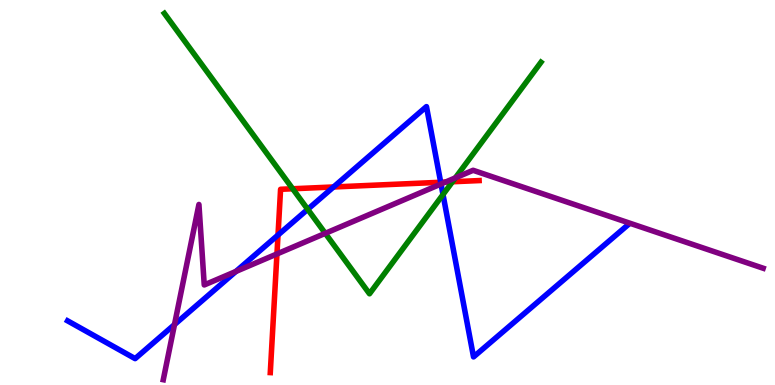[{'lines': ['blue', 'red'], 'intersections': [{'x': 3.59, 'y': 3.9}, {'x': 4.3, 'y': 5.14}, {'x': 5.69, 'y': 5.27}]}, {'lines': ['green', 'red'], 'intersections': [{'x': 3.78, 'y': 5.1}, {'x': 5.84, 'y': 5.28}]}, {'lines': ['purple', 'red'], 'intersections': [{'x': 3.57, 'y': 3.4}, {'x': 5.75, 'y': 5.27}]}, {'lines': ['blue', 'green'], 'intersections': [{'x': 3.97, 'y': 4.56}, {'x': 5.72, 'y': 4.95}]}, {'lines': ['blue', 'purple'], 'intersections': [{'x': 2.25, 'y': 1.57}, {'x': 3.04, 'y': 2.95}, {'x': 5.69, 'y': 5.22}]}, {'lines': ['green', 'purple'], 'intersections': [{'x': 4.2, 'y': 3.94}, {'x': 5.88, 'y': 5.38}]}]